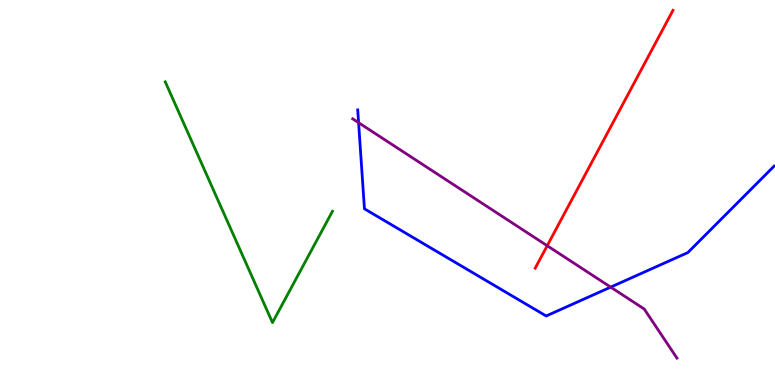[{'lines': ['blue', 'red'], 'intersections': []}, {'lines': ['green', 'red'], 'intersections': []}, {'lines': ['purple', 'red'], 'intersections': [{'x': 7.06, 'y': 3.62}]}, {'lines': ['blue', 'green'], 'intersections': []}, {'lines': ['blue', 'purple'], 'intersections': [{'x': 4.63, 'y': 6.81}, {'x': 7.88, 'y': 2.54}]}, {'lines': ['green', 'purple'], 'intersections': []}]